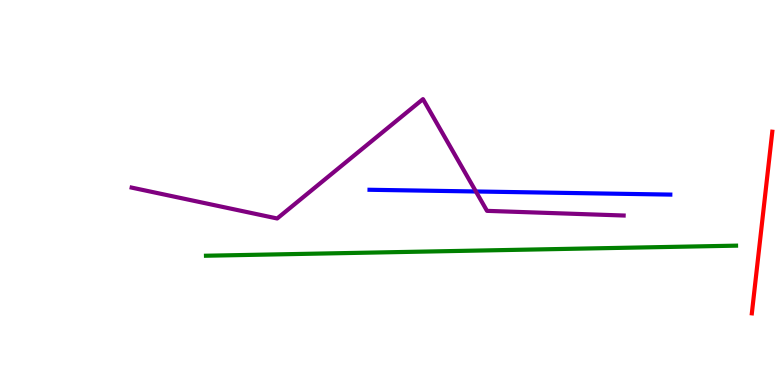[{'lines': ['blue', 'red'], 'intersections': []}, {'lines': ['green', 'red'], 'intersections': []}, {'lines': ['purple', 'red'], 'intersections': []}, {'lines': ['blue', 'green'], 'intersections': []}, {'lines': ['blue', 'purple'], 'intersections': [{'x': 6.14, 'y': 5.03}]}, {'lines': ['green', 'purple'], 'intersections': []}]